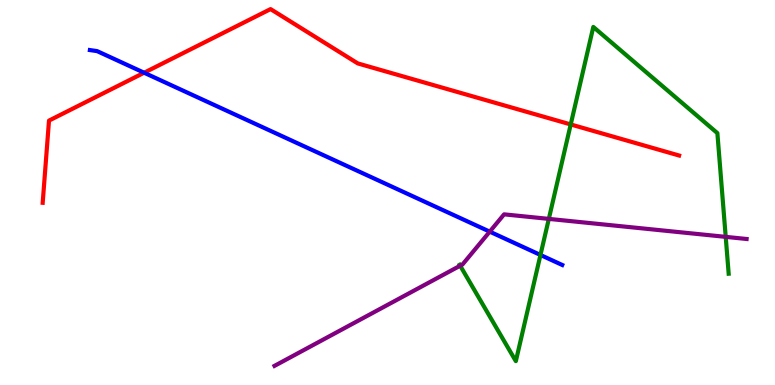[{'lines': ['blue', 'red'], 'intersections': [{'x': 1.86, 'y': 8.11}]}, {'lines': ['green', 'red'], 'intersections': [{'x': 7.36, 'y': 6.77}]}, {'lines': ['purple', 'red'], 'intersections': []}, {'lines': ['blue', 'green'], 'intersections': [{'x': 6.97, 'y': 3.38}]}, {'lines': ['blue', 'purple'], 'intersections': [{'x': 6.32, 'y': 3.98}]}, {'lines': ['green', 'purple'], 'intersections': [{'x': 5.94, 'y': 3.1}, {'x': 7.08, 'y': 4.31}, {'x': 9.36, 'y': 3.85}]}]